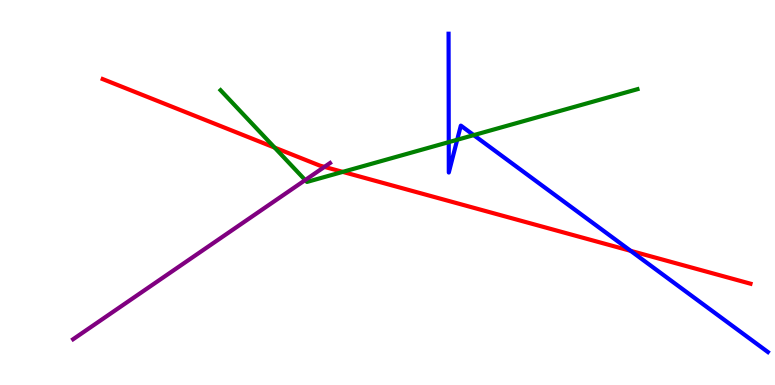[{'lines': ['blue', 'red'], 'intersections': [{'x': 8.14, 'y': 3.48}]}, {'lines': ['green', 'red'], 'intersections': [{'x': 3.54, 'y': 6.17}, {'x': 4.42, 'y': 5.54}]}, {'lines': ['purple', 'red'], 'intersections': [{'x': 4.19, 'y': 5.67}]}, {'lines': ['blue', 'green'], 'intersections': [{'x': 5.79, 'y': 6.31}, {'x': 5.9, 'y': 6.37}, {'x': 6.11, 'y': 6.49}]}, {'lines': ['blue', 'purple'], 'intersections': []}, {'lines': ['green', 'purple'], 'intersections': [{'x': 3.94, 'y': 5.32}]}]